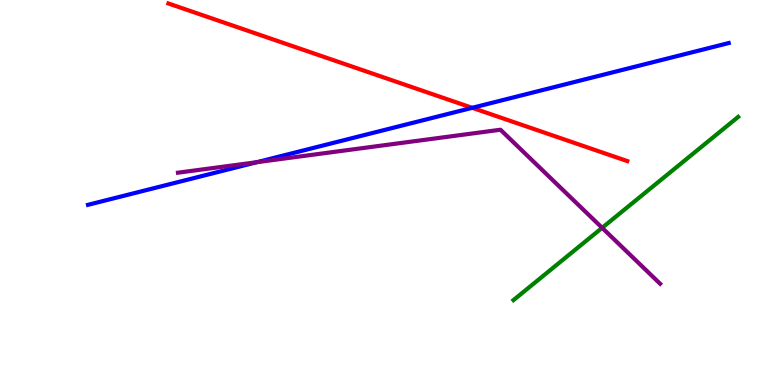[{'lines': ['blue', 'red'], 'intersections': [{'x': 6.09, 'y': 7.2}]}, {'lines': ['green', 'red'], 'intersections': []}, {'lines': ['purple', 'red'], 'intersections': []}, {'lines': ['blue', 'green'], 'intersections': []}, {'lines': ['blue', 'purple'], 'intersections': [{'x': 3.31, 'y': 5.79}]}, {'lines': ['green', 'purple'], 'intersections': [{'x': 7.77, 'y': 4.08}]}]